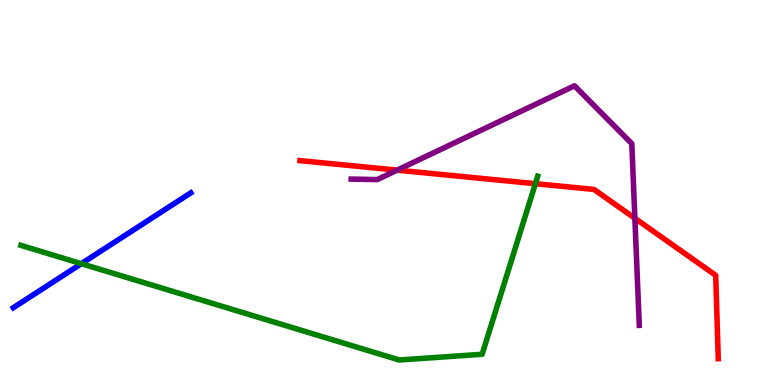[{'lines': ['blue', 'red'], 'intersections': []}, {'lines': ['green', 'red'], 'intersections': [{'x': 6.91, 'y': 5.23}]}, {'lines': ['purple', 'red'], 'intersections': [{'x': 5.12, 'y': 5.58}, {'x': 8.19, 'y': 4.33}]}, {'lines': ['blue', 'green'], 'intersections': [{'x': 1.05, 'y': 3.15}]}, {'lines': ['blue', 'purple'], 'intersections': []}, {'lines': ['green', 'purple'], 'intersections': []}]